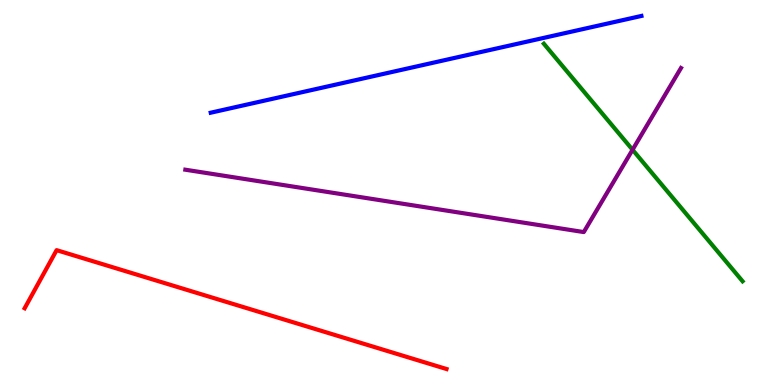[{'lines': ['blue', 'red'], 'intersections': []}, {'lines': ['green', 'red'], 'intersections': []}, {'lines': ['purple', 'red'], 'intersections': []}, {'lines': ['blue', 'green'], 'intersections': []}, {'lines': ['blue', 'purple'], 'intersections': []}, {'lines': ['green', 'purple'], 'intersections': [{'x': 8.16, 'y': 6.11}]}]